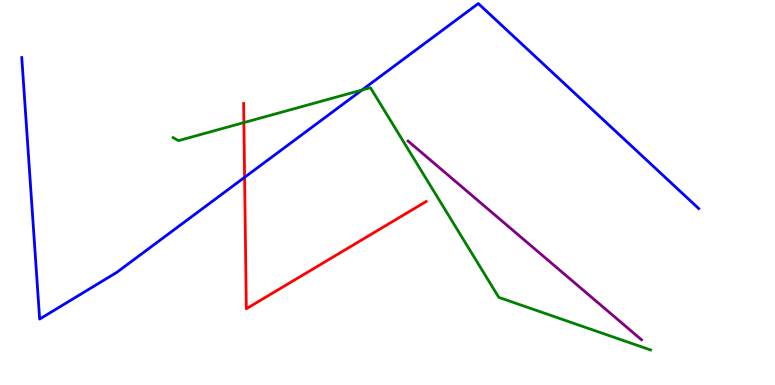[{'lines': ['blue', 'red'], 'intersections': [{'x': 3.16, 'y': 5.39}]}, {'lines': ['green', 'red'], 'intersections': [{'x': 3.15, 'y': 6.82}]}, {'lines': ['purple', 'red'], 'intersections': []}, {'lines': ['blue', 'green'], 'intersections': [{'x': 4.67, 'y': 7.66}]}, {'lines': ['blue', 'purple'], 'intersections': []}, {'lines': ['green', 'purple'], 'intersections': []}]